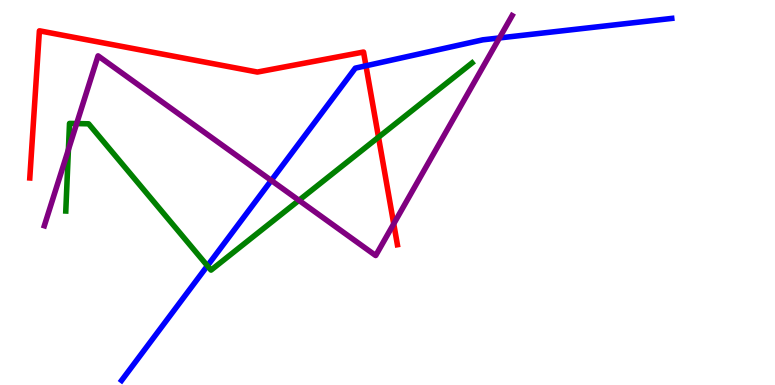[{'lines': ['blue', 'red'], 'intersections': [{'x': 4.72, 'y': 8.29}]}, {'lines': ['green', 'red'], 'intersections': [{'x': 4.88, 'y': 6.44}]}, {'lines': ['purple', 'red'], 'intersections': [{'x': 5.08, 'y': 4.19}]}, {'lines': ['blue', 'green'], 'intersections': [{'x': 2.68, 'y': 3.1}]}, {'lines': ['blue', 'purple'], 'intersections': [{'x': 3.5, 'y': 5.31}, {'x': 6.44, 'y': 9.01}]}, {'lines': ['green', 'purple'], 'intersections': [{'x': 0.883, 'y': 6.11}, {'x': 0.989, 'y': 6.79}, {'x': 3.86, 'y': 4.8}]}]